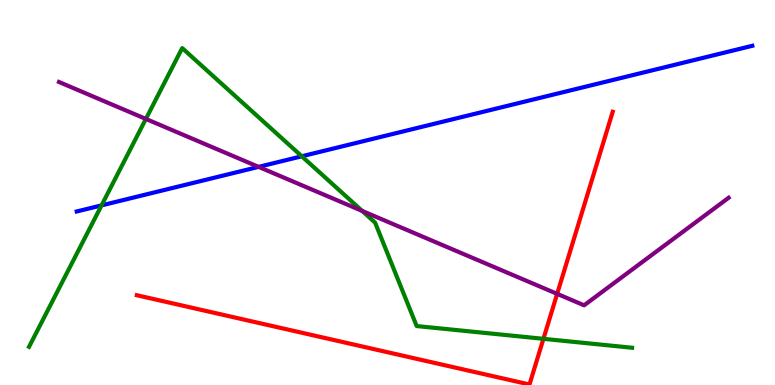[{'lines': ['blue', 'red'], 'intersections': []}, {'lines': ['green', 'red'], 'intersections': [{'x': 7.01, 'y': 1.2}]}, {'lines': ['purple', 'red'], 'intersections': [{'x': 7.19, 'y': 2.37}]}, {'lines': ['blue', 'green'], 'intersections': [{'x': 1.31, 'y': 4.67}, {'x': 3.89, 'y': 5.94}]}, {'lines': ['blue', 'purple'], 'intersections': [{'x': 3.34, 'y': 5.67}]}, {'lines': ['green', 'purple'], 'intersections': [{'x': 1.88, 'y': 6.91}, {'x': 4.67, 'y': 4.52}]}]